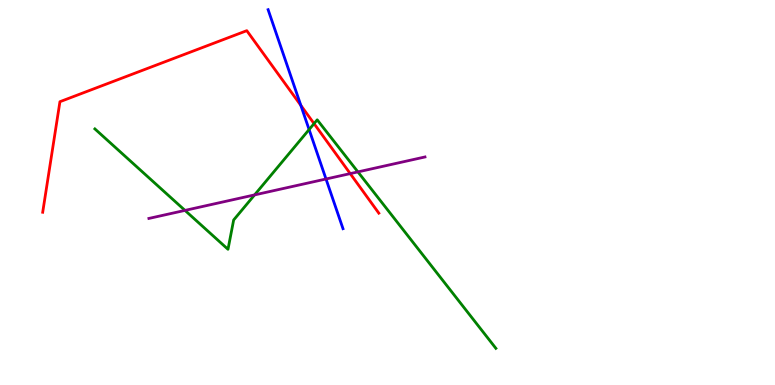[{'lines': ['blue', 'red'], 'intersections': [{'x': 3.88, 'y': 7.26}]}, {'lines': ['green', 'red'], 'intersections': [{'x': 4.05, 'y': 6.79}]}, {'lines': ['purple', 'red'], 'intersections': [{'x': 4.52, 'y': 5.49}]}, {'lines': ['blue', 'green'], 'intersections': [{'x': 3.99, 'y': 6.63}]}, {'lines': ['blue', 'purple'], 'intersections': [{'x': 4.21, 'y': 5.35}]}, {'lines': ['green', 'purple'], 'intersections': [{'x': 2.39, 'y': 4.54}, {'x': 3.28, 'y': 4.94}, {'x': 4.62, 'y': 5.54}]}]